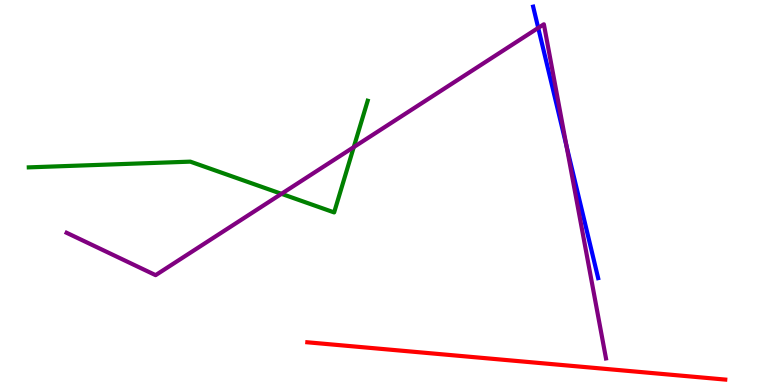[{'lines': ['blue', 'red'], 'intersections': []}, {'lines': ['green', 'red'], 'intersections': []}, {'lines': ['purple', 'red'], 'intersections': []}, {'lines': ['blue', 'green'], 'intersections': []}, {'lines': ['blue', 'purple'], 'intersections': [{'x': 6.94, 'y': 9.28}, {'x': 7.31, 'y': 6.21}]}, {'lines': ['green', 'purple'], 'intersections': [{'x': 3.63, 'y': 4.97}, {'x': 4.56, 'y': 6.18}]}]